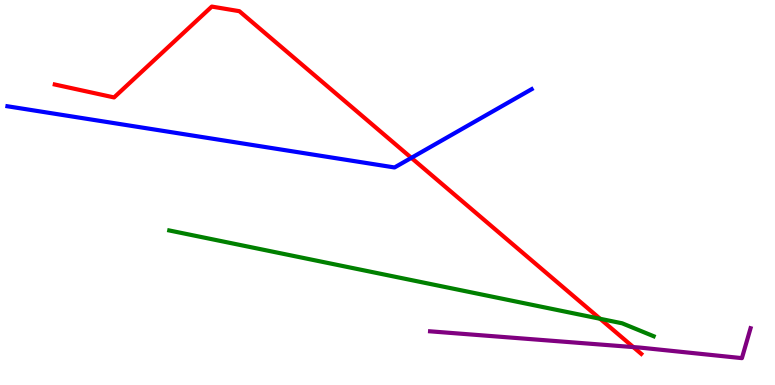[{'lines': ['blue', 'red'], 'intersections': [{'x': 5.31, 'y': 5.9}]}, {'lines': ['green', 'red'], 'intersections': [{'x': 7.74, 'y': 1.72}]}, {'lines': ['purple', 'red'], 'intersections': [{'x': 8.17, 'y': 0.985}]}, {'lines': ['blue', 'green'], 'intersections': []}, {'lines': ['blue', 'purple'], 'intersections': []}, {'lines': ['green', 'purple'], 'intersections': []}]